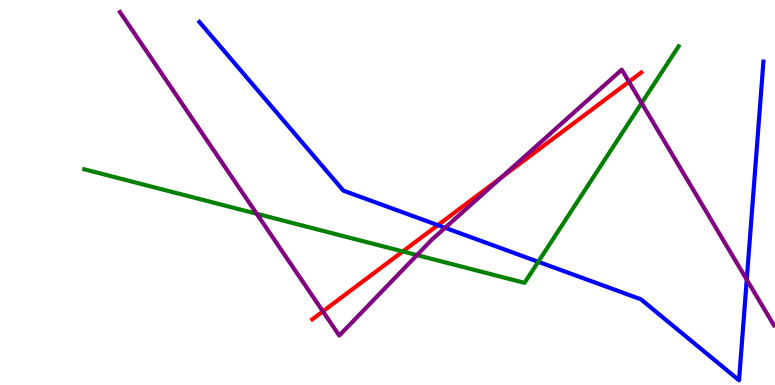[{'lines': ['blue', 'red'], 'intersections': [{'x': 5.65, 'y': 4.15}]}, {'lines': ['green', 'red'], 'intersections': [{'x': 5.2, 'y': 3.47}]}, {'lines': ['purple', 'red'], 'intersections': [{'x': 4.17, 'y': 1.91}, {'x': 6.47, 'y': 5.39}, {'x': 8.12, 'y': 7.88}]}, {'lines': ['blue', 'green'], 'intersections': [{'x': 6.95, 'y': 3.2}]}, {'lines': ['blue', 'purple'], 'intersections': [{'x': 5.74, 'y': 4.08}, {'x': 9.64, 'y': 2.74}]}, {'lines': ['green', 'purple'], 'intersections': [{'x': 3.31, 'y': 4.45}, {'x': 5.38, 'y': 3.37}, {'x': 8.28, 'y': 7.32}]}]